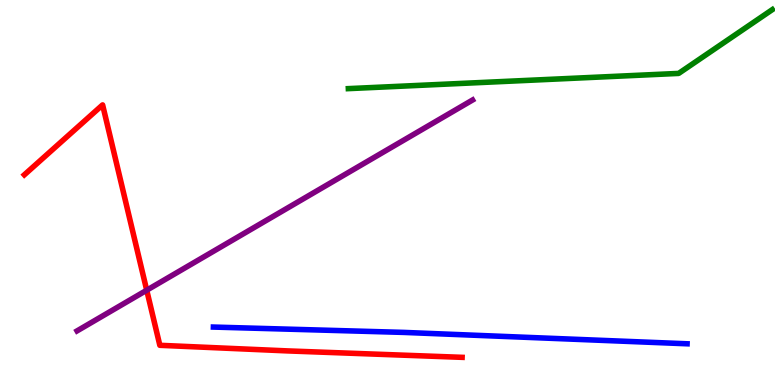[{'lines': ['blue', 'red'], 'intersections': []}, {'lines': ['green', 'red'], 'intersections': []}, {'lines': ['purple', 'red'], 'intersections': [{'x': 1.89, 'y': 2.46}]}, {'lines': ['blue', 'green'], 'intersections': []}, {'lines': ['blue', 'purple'], 'intersections': []}, {'lines': ['green', 'purple'], 'intersections': []}]